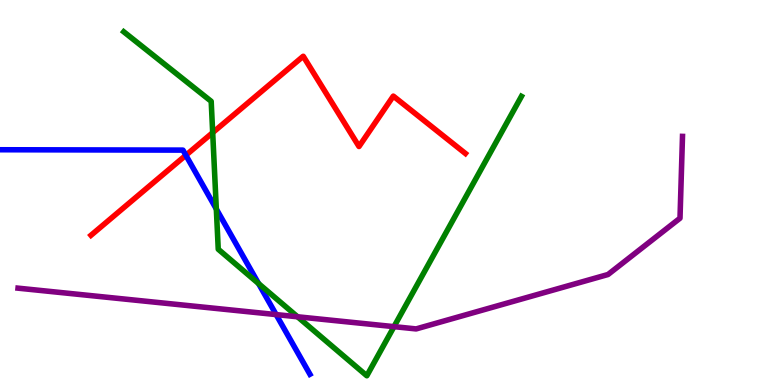[{'lines': ['blue', 'red'], 'intersections': [{'x': 2.4, 'y': 5.97}]}, {'lines': ['green', 'red'], 'intersections': [{'x': 2.74, 'y': 6.56}]}, {'lines': ['purple', 'red'], 'intersections': []}, {'lines': ['blue', 'green'], 'intersections': [{'x': 2.79, 'y': 4.57}, {'x': 3.34, 'y': 2.63}]}, {'lines': ['blue', 'purple'], 'intersections': [{'x': 3.56, 'y': 1.83}]}, {'lines': ['green', 'purple'], 'intersections': [{'x': 3.84, 'y': 1.77}, {'x': 5.08, 'y': 1.52}]}]